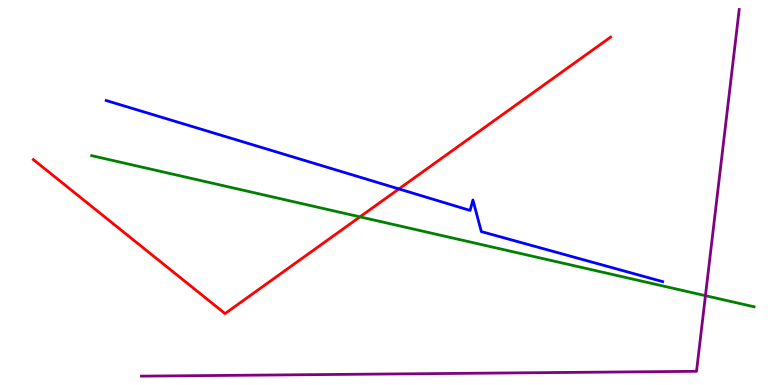[{'lines': ['blue', 'red'], 'intersections': [{'x': 5.15, 'y': 5.09}]}, {'lines': ['green', 'red'], 'intersections': [{'x': 4.64, 'y': 4.37}]}, {'lines': ['purple', 'red'], 'intersections': []}, {'lines': ['blue', 'green'], 'intersections': []}, {'lines': ['blue', 'purple'], 'intersections': []}, {'lines': ['green', 'purple'], 'intersections': [{'x': 9.1, 'y': 2.32}]}]